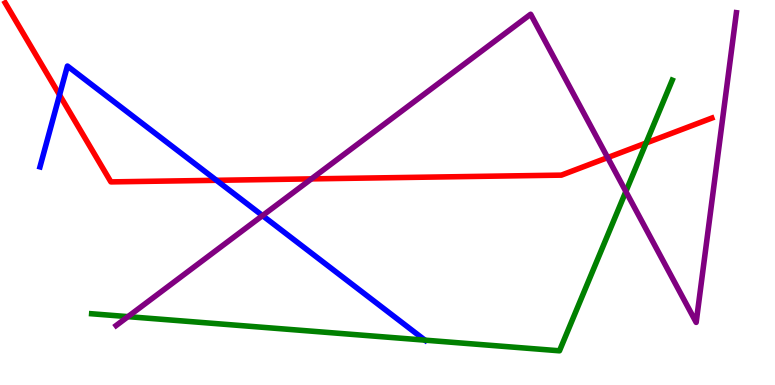[{'lines': ['blue', 'red'], 'intersections': [{'x': 0.768, 'y': 7.53}, {'x': 2.79, 'y': 5.32}]}, {'lines': ['green', 'red'], 'intersections': [{'x': 8.34, 'y': 6.29}]}, {'lines': ['purple', 'red'], 'intersections': [{'x': 4.02, 'y': 5.35}, {'x': 7.84, 'y': 5.91}]}, {'lines': ['blue', 'green'], 'intersections': [{'x': 5.48, 'y': 1.16}]}, {'lines': ['blue', 'purple'], 'intersections': [{'x': 3.39, 'y': 4.4}]}, {'lines': ['green', 'purple'], 'intersections': [{'x': 1.65, 'y': 1.78}, {'x': 8.08, 'y': 5.03}]}]